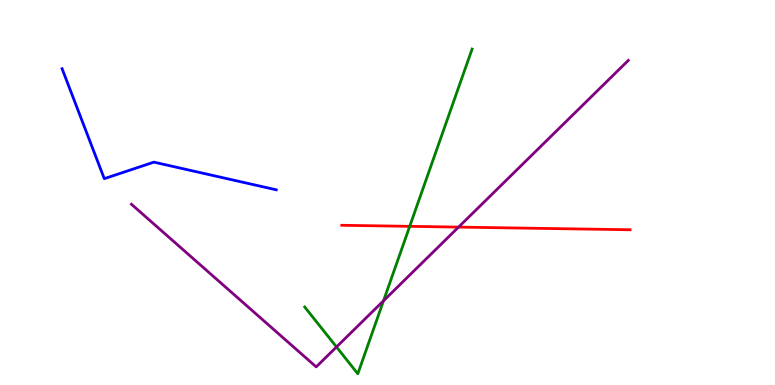[{'lines': ['blue', 'red'], 'intersections': []}, {'lines': ['green', 'red'], 'intersections': [{'x': 5.29, 'y': 4.12}]}, {'lines': ['purple', 'red'], 'intersections': [{'x': 5.92, 'y': 4.1}]}, {'lines': ['blue', 'green'], 'intersections': []}, {'lines': ['blue', 'purple'], 'intersections': []}, {'lines': ['green', 'purple'], 'intersections': [{'x': 4.34, 'y': 0.988}, {'x': 4.95, 'y': 2.19}]}]